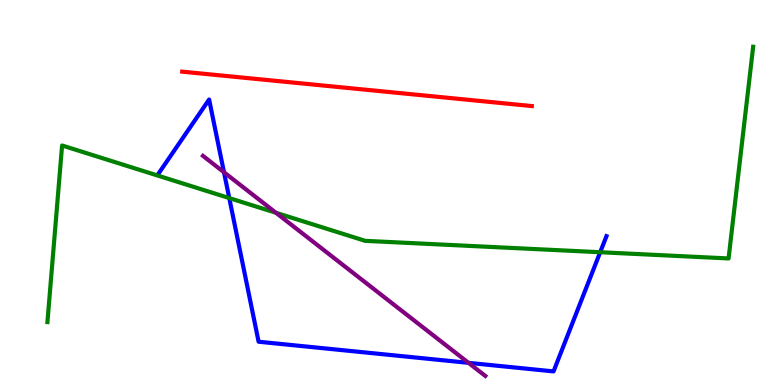[{'lines': ['blue', 'red'], 'intersections': []}, {'lines': ['green', 'red'], 'intersections': []}, {'lines': ['purple', 'red'], 'intersections': []}, {'lines': ['blue', 'green'], 'intersections': [{'x': 2.96, 'y': 4.86}, {'x': 7.74, 'y': 3.45}]}, {'lines': ['blue', 'purple'], 'intersections': [{'x': 2.89, 'y': 5.53}, {'x': 6.05, 'y': 0.575}]}, {'lines': ['green', 'purple'], 'intersections': [{'x': 3.56, 'y': 4.47}]}]